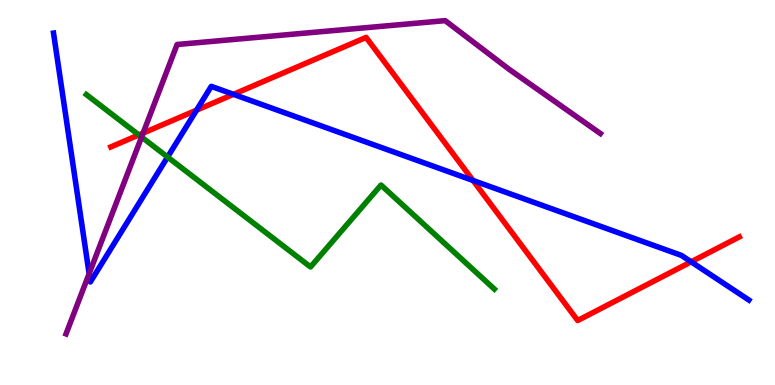[{'lines': ['blue', 'red'], 'intersections': [{'x': 2.54, 'y': 7.14}, {'x': 3.01, 'y': 7.55}, {'x': 6.1, 'y': 5.31}, {'x': 8.92, 'y': 3.2}]}, {'lines': ['green', 'red'], 'intersections': [{'x': 1.79, 'y': 6.5}]}, {'lines': ['purple', 'red'], 'intersections': [{'x': 1.85, 'y': 6.54}]}, {'lines': ['blue', 'green'], 'intersections': [{'x': 2.16, 'y': 5.92}]}, {'lines': ['blue', 'purple'], 'intersections': [{'x': 1.15, 'y': 2.89}]}, {'lines': ['green', 'purple'], 'intersections': [{'x': 1.83, 'y': 6.44}]}]